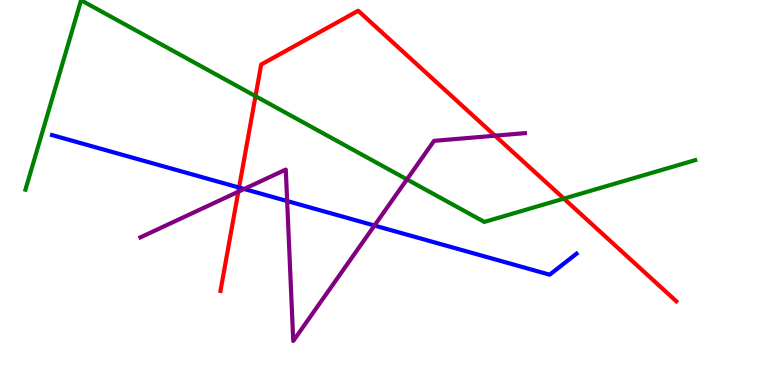[{'lines': ['blue', 'red'], 'intersections': [{'x': 3.08, 'y': 5.13}]}, {'lines': ['green', 'red'], 'intersections': [{'x': 3.3, 'y': 7.5}, {'x': 7.28, 'y': 4.84}]}, {'lines': ['purple', 'red'], 'intersections': [{'x': 3.08, 'y': 5.02}, {'x': 6.39, 'y': 6.48}]}, {'lines': ['blue', 'green'], 'intersections': []}, {'lines': ['blue', 'purple'], 'intersections': [{'x': 3.15, 'y': 5.09}, {'x': 3.71, 'y': 4.78}, {'x': 4.83, 'y': 4.14}]}, {'lines': ['green', 'purple'], 'intersections': [{'x': 5.25, 'y': 5.34}]}]